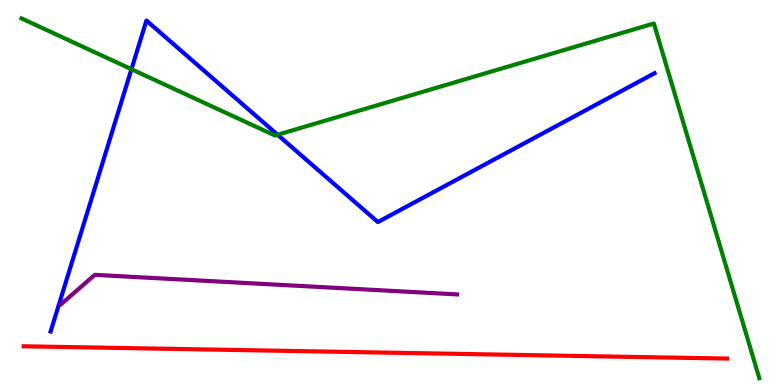[{'lines': ['blue', 'red'], 'intersections': []}, {'lines': ['green', 'red'], 'intersections': []}, {'lines': ['purple', 'red'], 'intersections': []}, {'lines': ['blue', 'green'], 'intersections': [{'x': 1.7, 'y': 8.2}, {'x': 3.58, 'y': 6.5}]}, {'lines': ['blue', 'purple'], 'intersections': []}, {'lines': ['green', 'purple'], 'intersections': []}]